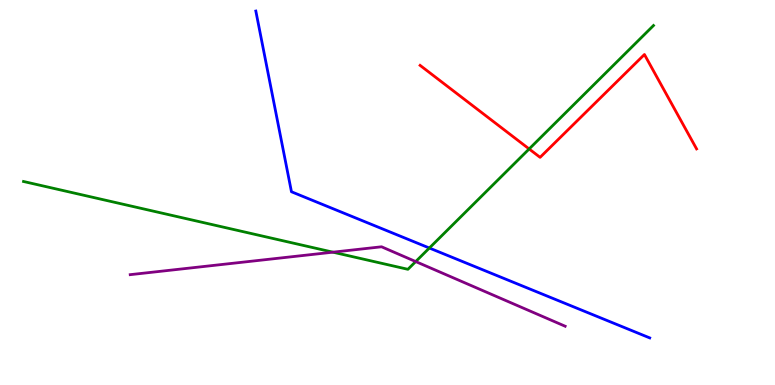[{'lines': ['blue', 'red'], 'intersections': []}, {'lines': ['green', 'red'], 'intersections': [{'x': 6.83, 'y': 6.13}]}, {'lines': ['purple', 'red'], 'intersections': []}, {'lines': ['blue', 'green'], 'intersections': [{'x': 5.54, 'y': 3.56}]}, {'lines': ['blue', 'purple'], 'intersections': []}, {'lines': ['green', 'purple'], 'intersections': [{'x': 4.3, 'y': 3.45}, {'x': 5.36, 'y': 3.21}]}]